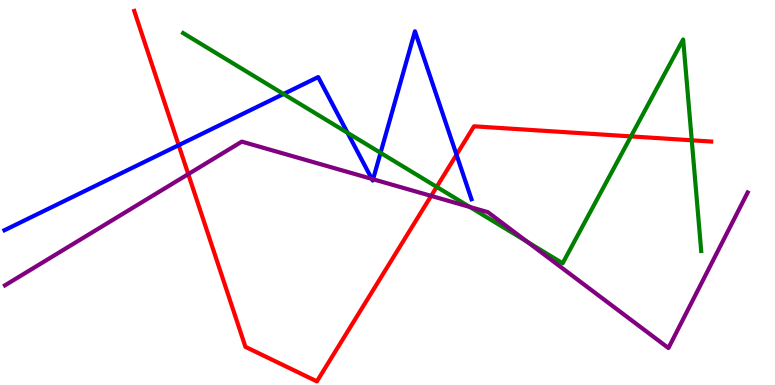[{'lines': ['blue', 'red'], 'intersections': [{'x': 2.31, 'y': 6.23}, {'x': 5.89, 'y': 5.98}]}, {'lines': ['green', 'red'], 'intersections': [{'x': 5.63, 'y': 5.15}, {'x': 8.14, 'y': 6.46}, {'x': 8.93, 'y': 6.36}]}, {'lines': ['purple', 'red'], 'intersections': [{'x': 2.43, 'y': 5.48}, {'x': 5.56, 'y': 4.91}]}, {'lines': ['blue', 'green'], 'intersections': [{'x': 3.66, 'y': 7.56}, {'x': 4.48, 'y': 6.55}, {'x': 4.91, 'y': 6.03}]}, {'lines': ['blue', 'purple'], 'intersections': [{'x': 4.8, 'y': 5.35}, {'x': 4.81, 'y': 5.34}]}, {'lines': ['green', 'purple'], 'intersections': [{'x': 6.06, 'y': 4.62}, {'x': 6.8, 'y': 3.72}]}]